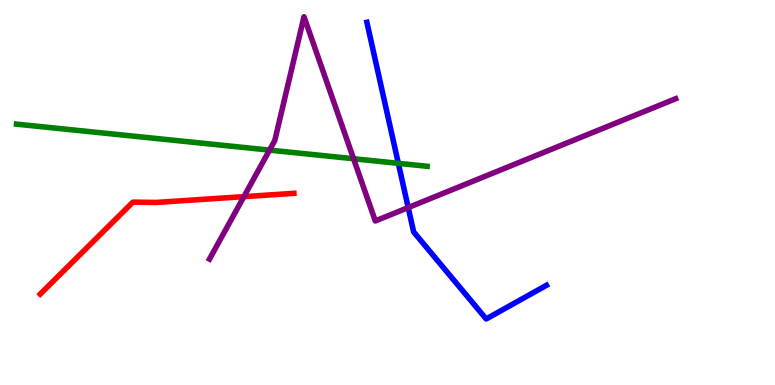[{'lines': ['blue', 'red'], 'intersections': []}, {'lines': ['green', 'red'], 'intersections': []}, {'lines': ['purple', 'red'], 'intersections': [{'x': 3.15, 'y': 4.89}]}, {'lines': ['blue', 'green'], 'intersections': [{'x': 5.14, 'y': 5.76}]}, {'lines': ['blue', 'purple'], 'intersections': [{'x': 5.27, 'y': 4.61}]}, {'lines': ['green', 'purple'], 'intersections': [{'x': 3.48, 'y': 6.1}, {'x': 4.56, 'y': 5.88}]}]